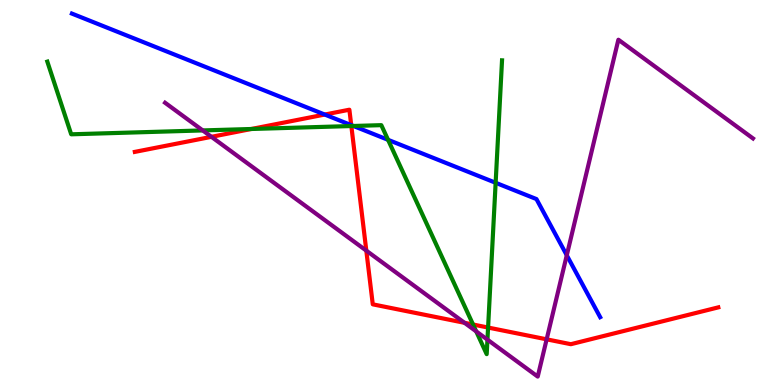[{'lines': ['blue', 'red'], 'intersections': [{'x': 4.19, 'y': 7.02}, {'x': 4.53, 'y': 6.75}]}, {'lines': ['green', 'red'], 'intersections': [{'x': 3.24, 'y': 6.65}, {'x': 4.53, 'y': 6.73}, {'x': 6.1, 'y': 1.57}, {'x': 6.3, 'y': 1.49}]}, {'lines': ['purple', 'red'], 'intersections': [{'x': 2.73, 'y': 6.45}, {'x': 4.73, 'y': 3.49}, {'x': 5.99, 'y': 1.62}, {'x': 7.05, 'y': 1.19}]}, {'lines': ['blue', 'green'], 'intersections': [{'x': 4.56, 'y': 6.73}, {'x': 5.01, 'y': 6.37}, {'x': 6.4, 'y': 5.25}]}, {'lines': ['blue', 'purple'], 'intersections': [{'x': 7.31, 'y': 3.37}]}, {'lines': ['green', 'purple'], 'intersections': [{'x': 2.62, 'y': 6.61}, {'x': 6.14, 'y': 1.39}, {'x': 6.29, 'y': 1.18}]}]